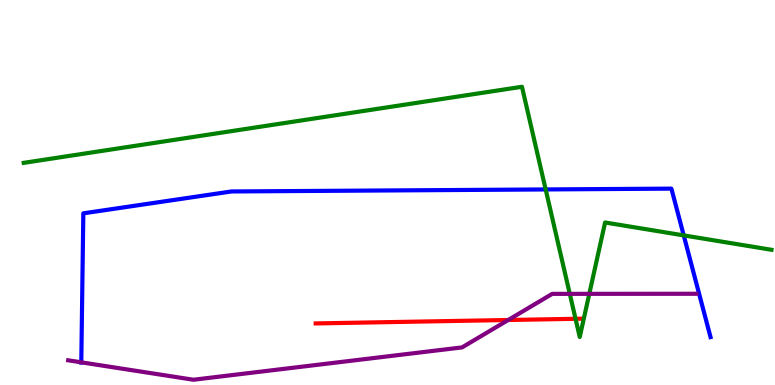[{'lines': ['blue', 'red'], 'intersections': []}, {'lines': ['green', 'red'], 'intersections': [{'x': 7.43, 'y': 1.72}]}, {'lines': ['purple', 'red'], 'intersections': [{'x': 6.56, 'y': 1.69}]}, {'lines': ['blue', 'green'], 'intersections': [{'x': 7.04, 'y': 5.08}, {'x': 8.82, 'y': 3.89}]}, {'lines': ['blue', 'purple'], 'intersections': [{'x': 1.05, 'y': 0.589}]}, {'lines': ['green', 'purple'], 'intersections': [{'x': 7.35, 'y': 2.37}, {'x': 7.6, 'y': 2.37}]}]